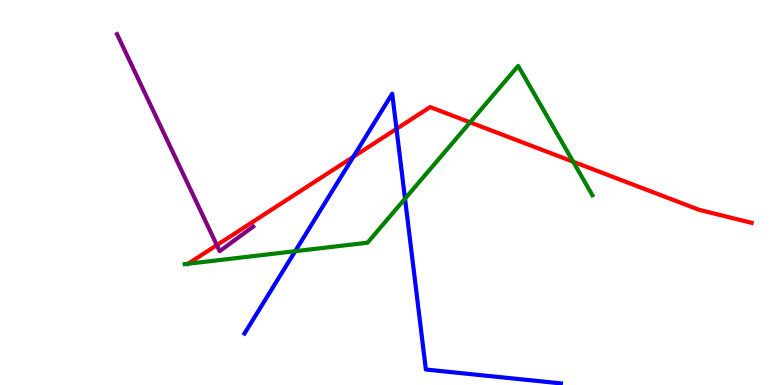[{'lines': ['blue', 'red'], 'intersections': [{'x': 4.56, 'y': 5.93}, {'x': 5.12, 'y': 6.65}]}, {'lines': ['green', 'red'], 'intersections': [{'x': 2.43, 'y': 3.15}, {'x': 6.07, 'y': 6.82}, {'x': 7.4, 'y': 5.8}]}, {'lines': ['purple', 'red'], 'intersections': [{'x': 2.8, 'y': 3.63}]}, {'lines': ['blue', 'green'], 'intersections': [{'x': 3.81, 'y': 3.48}, {'x': 5.23, 'y': 4.84}]}, {'lines': ['blue', 'purple'], 'intersections': []}, {'lines': ['green', 'purple'], 'intersections': []}]